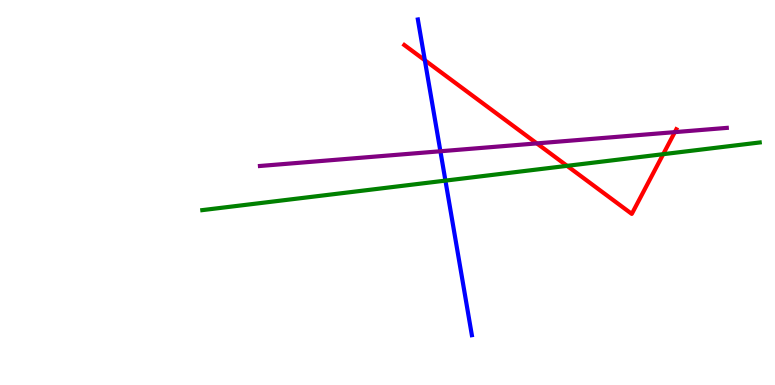[{'lines': ['blue', 'red'], 'intersections': [{'x': 5.48, 'y': 8.44}]}, {'lines': ['green', 'red'], 'intersections': [{'x': 7.32, 'y': 5.69}, {'x': 8.56, 'y': 6.0}]}, {'lines': ['purple', 'red'], 'intersections': [{'x': 6.93, 'y': 6.28}, {'x': 8.71, 'y': 6.57}]}, {'lines': ['blue', 'green'], 'intersections': [{'x': 5.75, 'y': 5.31}]}, {'lines': ['blue', 'purple'], 'intersections': [{'x': 5.68, 'y': 6.07}]}, {'lines': ['green', 'purple'], 'intersections': []}]